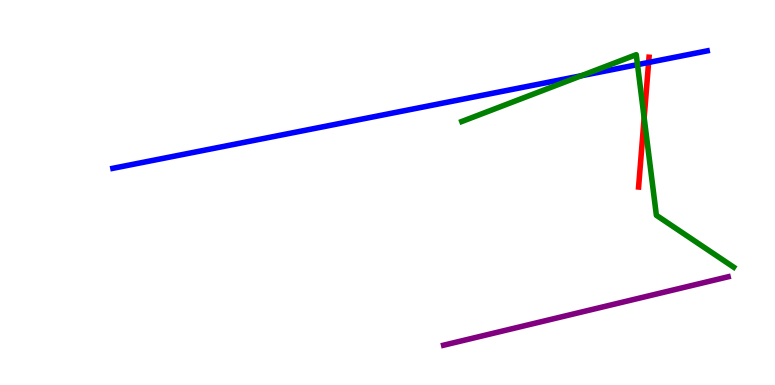[{'lines': ['blue', 'red'], 'intersections': [{'x': 8.37, 'y': 8.38}]}, {'lines': ['green', 'red'], 'intersections': [{'x': 8.31, 'y': 6.94}]}, {'lines': ['purple', 'red'], 'intersections': []}, {'lines': ['blue', 'green'], 'intersections': [{'x': 7.5, 'y': 8.03}, {'x': 8.23, 'y': 8.32}]}, {'lines': ['blue', 'purple'], 'intersections': []}, {'lines': ['green', 'purple'], 'intersections': []}]